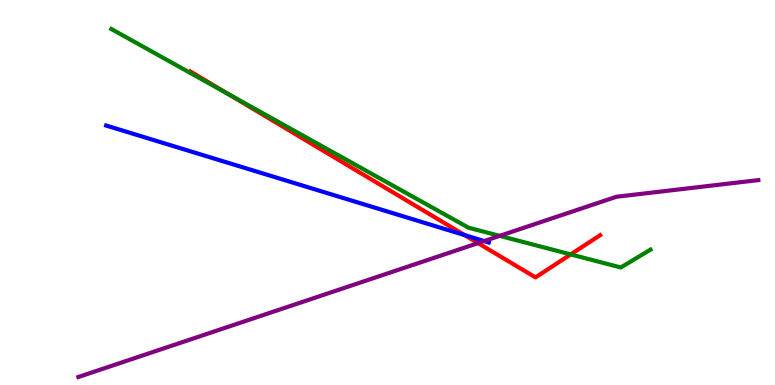[{'lines': ['blue', 'red'], 'intersections': [{'x': 6.0, 'y': 3.89}]}, {'lines': ['green', 'red'], 'intersections': [{'x': 2.94, 'y': 7.56}, {'x': 7.36, 'y': 3.39}]}, {'lines': ['purple', 'red'], 'intersections': [{'x': 6.17, 'y': 3.69}]}, {'lines': ['blue', 'green'], 'intersections': []}, {'lines': ['blue', 'purple'], 'intersections': [{'x': 6.25, 'y': 3.74}]}, {'lines': ['green', 'purple'], 'intersections': [{'x': 6.45, 'y': 3.87}]}]